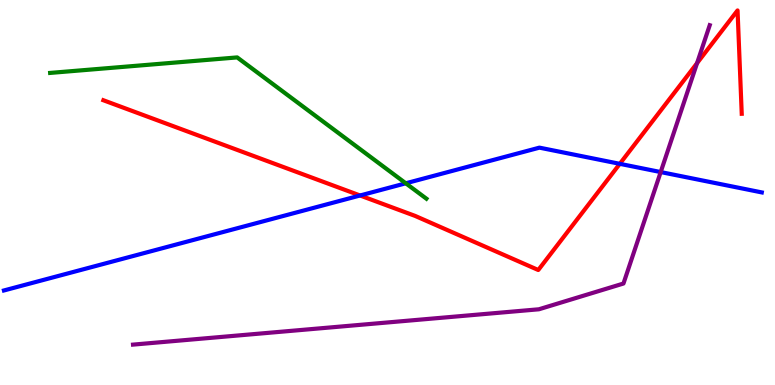[{'lines': ['blue', 'red'], 'intersections': [{'x': 4.65, 'y': 4.92}, {'x': 8.0, 'y': 5.74}]}, {'lines': ['green', 'red'], 'intersections': []}, {'lines': ['purple', 'red'], 'intersections': [{'x': 8.99, 'y': 8.36}]}, {'lines': ['blue', 'green'], 'intersections': [{'x': 5.24, 'y': 5.24}]}, {'lines': ['blue', 'purple'], 'intersections': [{'x': 8.53, 'y': 5.53}]}, {'lines': ['green', 'purple'], 'intersections': []}]